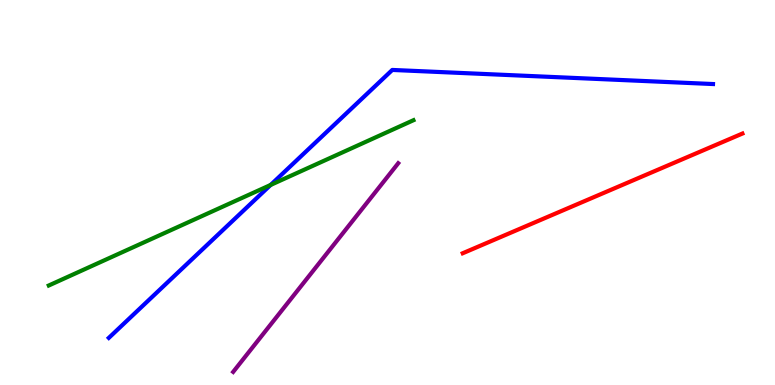[{'lines': ['blue', 'red'], 'intersections': []}, {'lines': ['green', 'red'], 'intersections': []}, {'lines': ['purple', 'red'], 'intersections': []}, {'lines': ['blue', 'green'], 'intersections': [{'x': 3.49, 'y': 5.2}]}, {'lines': ['blue', 'purple'], 'intersections': []}, {'lines': ['green', 'purple'], 'intersections': []}]